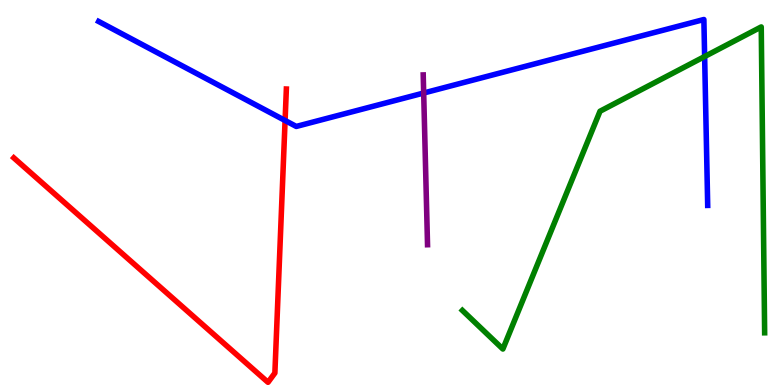[{'lines': ['blue', 'red'], 'intersections': [{'x': 3.68, 'y': 6.87}]}, {'lines': ['green', 'red'], 'intersections': []}, {'lines': ['purple', 'red'], 'intersections': []}, {'lines': ['blue', 'green'], 'intersections': [{'x': 9.09, 'y': 8.53}]}, {'lines': ['blue', 'purple'], 'intersections': [{'x': 5.47, 'y': 7.58}]}, {'lines': ['green', 'purple'], 'intersections': []}]